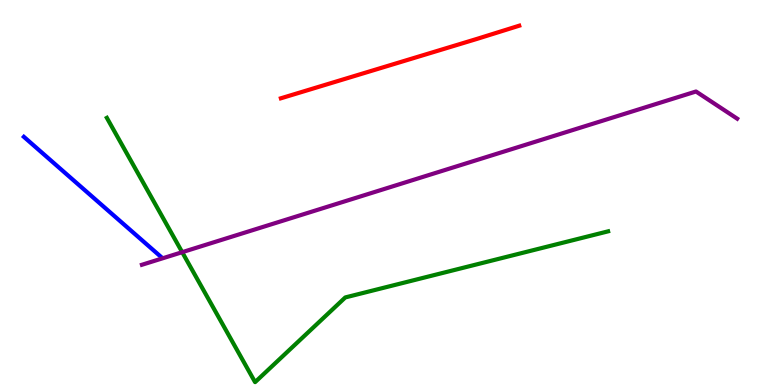[{'lines': ['blue', 'red'], 'intersections': []}, {'lines': ['green', 'red'], 'intersections': []}, {'lines': ['purple', 'red'], 'intersections': []}, {'lines': ['blue', 'green'], 'intersections': []}, {'lines': ['blue', 'purple'], 'intersections': []}, {'lines': ['green', 'purple'], 'intersections': [{'x': 2.35, 'y': 3.45}]}]